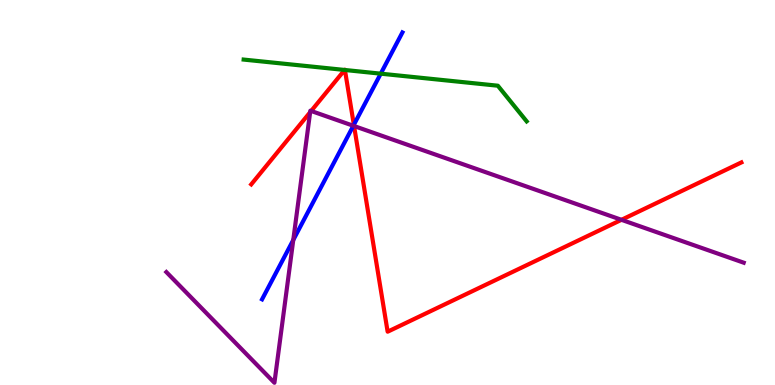[{'lines': ['blue', 'red'], 'intersections': [{'x': 4.57, 'y': 6.76}]}, {'lines': ['green', 'red'], 'intersections': [{'x': 4.45, 'y': 8.18}, {'x': 4.45, 'y': 8.18}]}, {'lines': ['purple', 'red'], 'intersections': [{'x': 4.0, 'y': 7.08}, {'x': 4.02, 'y': 7.12}, {'x': 4.57, 'y': 6.73}, {'x': 8.02, 'y': 4.29}]}, {'lines': ['blue', 'green'], 'intersections': [{'x': 4.91, 'y': 8.09}]}, {'lines': ['blue', 'purple'], 'intersections': [{'x': 3.78, 'y': 3.77}, {'x': 4.56, 'y': 6.73}]}, {'lines': ['green', 'purple'], 'intersections': []}]